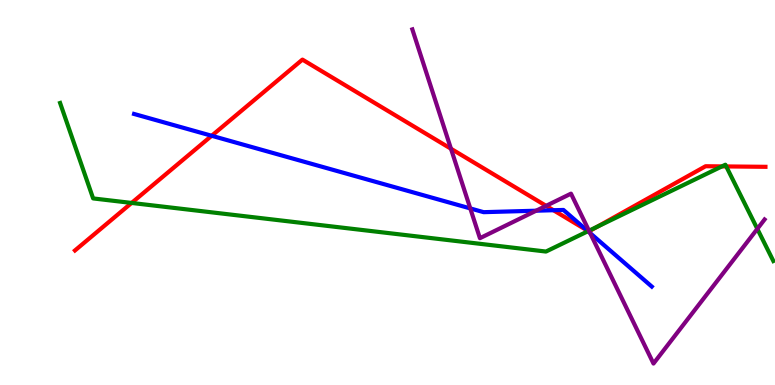[{'lines': ['blue', 'red'], 'intersections': [{'x': 2.73, 'y': 6.47}, {'x': 7.14, 'y': 4.54}, {'x': 7.57, 'y': 4.02}]}, {'lines': ['green', 'red'], 'intersections': [{'x': 1.7, 'y': 4.73}, {'x': 7.59, 'y': 4.0}, {'x': 7.71, 'y': 4.11}, {'x': 9.32, 'y': 5.68}, {'x': 9.37, 'y': 5.68}]}, {'lines': ['purple', 'red'], 'intersections': [{'x': 5.82, 'y': 6.14}, {'x': 7.05, 'y': 4.65}, {'x': 7.6, 'y': 3.99}]}, {'lines': ['blue', 'green'], 'intersections': [{'x': 7.59, 'y': 3.99}]}, {'lines': ['blue', 'purple'], 'intersections': [{'x': 6.07, 'y': 4.59}, {'x': 6.92, 'y': 4.53}, {'x': 7.61, 'y': 3.94}]}, {'lines': ['green', 'purple'], 'intersections': [{'x': 7.6, 'y': 4.01}, {'x': 9.77, 'y': 4.06}]}]